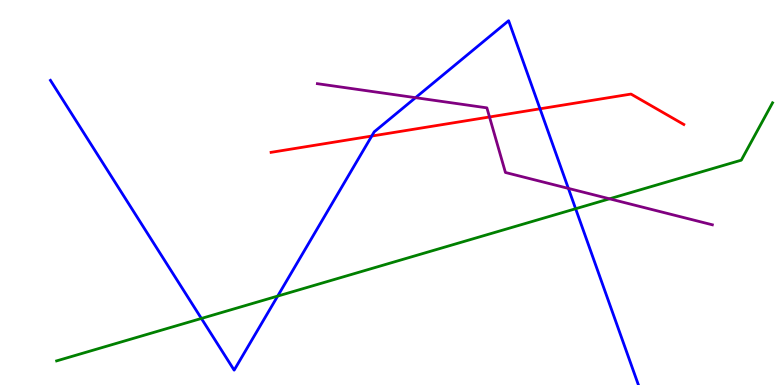[{'lines': ['blue', 'red'], 'intersections': [{'x': 4.8, 'y': 6.47}, {'x': 6.97, 'y': 7.17}]}, {'lines': ['green', 'red'], 'intersections': []}, {'lines': ['purple', 'red'], 'intersections': [{'x': 6.32, 'y': 6.96}]}, {'lines': ['blue', 'green'], 'intersections': [{'x': 2.6, 'y': 1.73}, {'x': 3.58, 'y': 2.31}, {'x': 7.43, 'y': 4.58}]}, {'lines': ['blue', 'purple'], 'intersections': [{'x': 5.36, 'y': 7.46}, {'x': 7.33, 'y': 5.11}]}, {'lines': ['green', 'purple'], 'intersections': [{'x': 7.86, 'y': 4.84}]}]